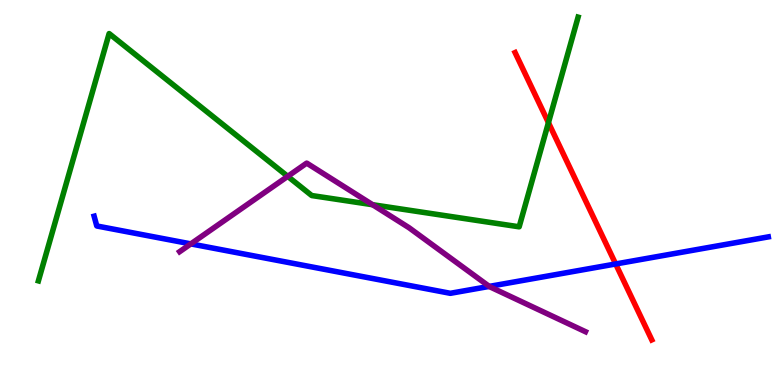[{'lines': ['blue', 'red'], 'intersections': [{'x': 7.94, 'y': 3.14}]}, {'lines': ['green', 'red'], 'intersections': [{'x': 7.08, 'y': 6.81}]}, {'lines': ['purple', 'red'], 'intersections': []}, {'lines': ['blue', 'green'], 'intersections': []}, {'lines': ['blue', 'purple'], 'intersections': [{'x': 2.46, 'y': 3.67}, {'x': 6.31, 'y': 2.56}]}, {'lines': ['green', 'purple'], 'intersections': [{'x': 3.71, 'y': 5.42}, {'x': 4.81, 'y': 4.68}]}]